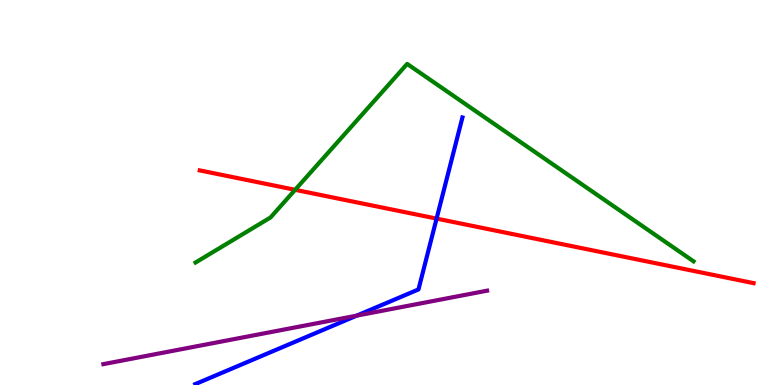[{'lines': ['blue', 'red'], 'intersections': [{'x': 5.63, 'y': 4.32}]}, {'lines': ['green', 'red'], 'intersections': [{'x': 3.81, 'y': 5.07}]}, {'lines': ['purple', 'red'], 'intersections': []}, {'lines': ['blue', 'green'], 'intersections': []}, {'lines': ['blue', 'purple'], 'intersections': [{'x': 4.6, 'y': 1.8}]}, {'lines': ['green', 'purple'], 'intersections': []}]